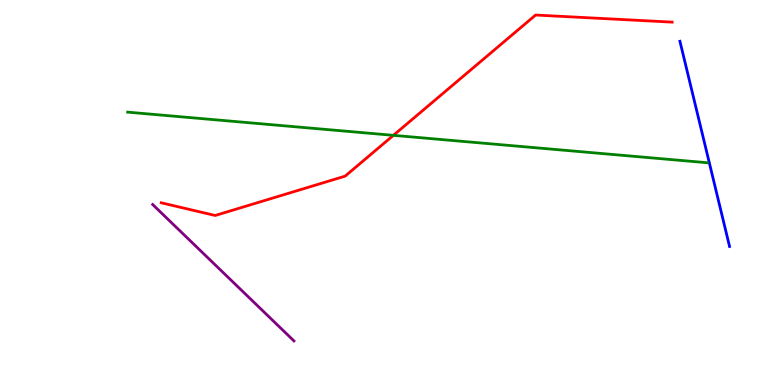[{'lines': ['blue', 'red'], 'intersections': []}, {'lines': ['green', 'red'], 'intersections': [{'x': 5.08, 'y': 6.48}]}, {'lines': ['purple', 'red'], 'intersections': []}, {'lines': ['blue', 'green'], 'intersections': []}, {'lines': ['blue', 'purple'], 'intersections': []}, {'lines': ['green', 'purple'], 'intersections': []}]